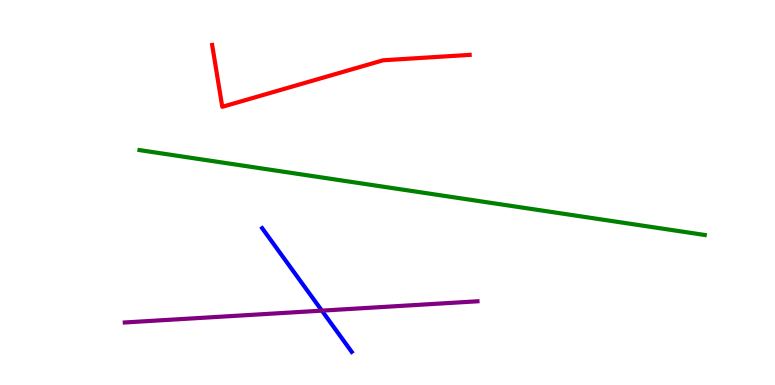[{'lines': ['blue', 'red'], 'intersections': []}, {'lines': ['green', 'red'], 'intersections': []}, {'lines': ['purple', 'red'], 'intersections': []}, {'lines': ['blue', 'green'], 'intersections': []}, {'lines': ['blue', 'purple'], 'intersections': [{'x': 4.15, 'y': 1.93}]}, {'lines': ['green', 'purple'], 'intersections': []}]